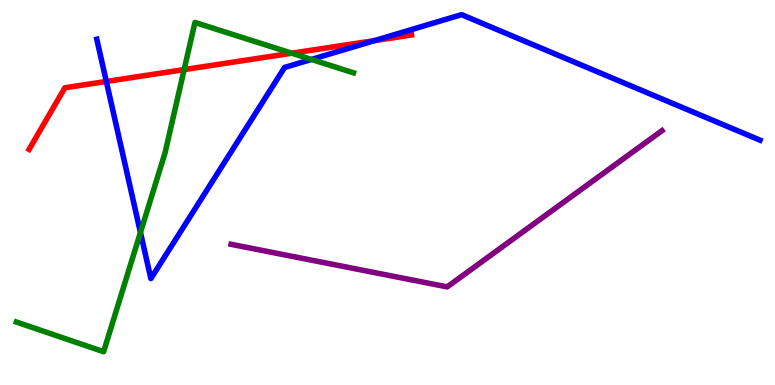[{'lines': ['blue', 'red'], 'intersections': [{'x': 1.37, 'y': 7.88}, {'x': 4.83, 'y': 8.95}]}, {'lines': ['green', 'red'], 'intersections': [{'x': 2.38, 'y': 8.19}, {'x': 3.76, 'y': 8.62}]}, {'lines': ['purple', 'red'], 'intersections': []}, {'lines': ['blue', 'green'], 'intersections': [{'x': 1.81, 'y': 3.96}, {'x': 4.02, 'y': 8.46}]}, {'lines': ['blue', 'purple'], 'intersections': []}, {'lines': ['green', 'purple'], 'intersections': []}]